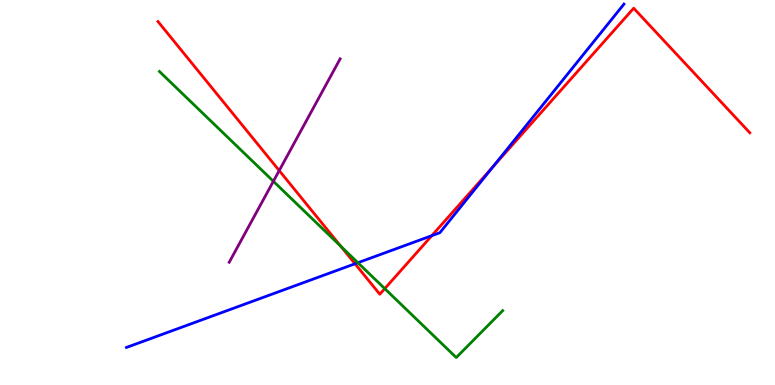[{'lines': ['blue', 'red'], 'intersections': [{'x': 4.58, 'y': 3.15}, {'x': 5.57, 'y': 3.88}, {'x': 6.36, 'y': 5.67}]}, {'lines': ['green', 'red'], 'intersections': [{'x': 4.4, 'y': 3.6}, {'x': 4.96, 'y': 2.5}]}, {'lines': ['purple', 'red'], 'intersections': [{'x': 3.6, 'y': 5.57}]}, {'lines': ['blue', 'green'], 'intersections': [{'x': 4.62, 'y': 3.18}]}, {'lines': ['blue', 'purple'], 'intersections': []}, {'lines': ['green', 'purple'], 'intersections': [{'x': 3.53, 'y': 5.29}]}]